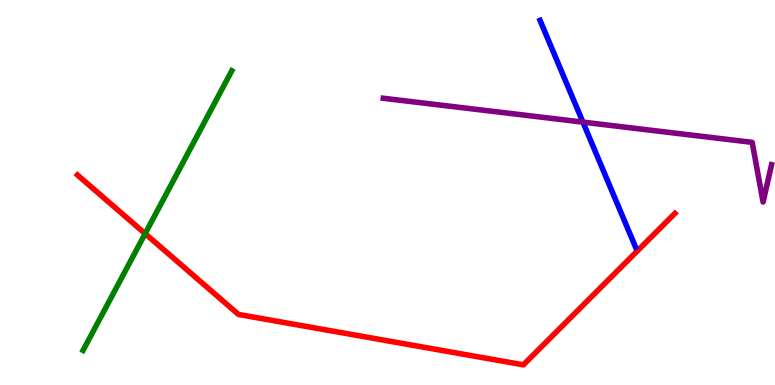[{'lines': ['blue', 'red'], 'intersections': []}, {'lines': ['green', 'red'], 'intersections': [{'x': 1.87, 'y': 3.93}]}, {'lines': ['purple', 'red'], 'intersections': []}, {'lines': ['blue', 'green'], 'intersections': []}, {'lines': ['blue', 'purple'], 'intersections': [{'x': 7.52, 'y': 6.83}]}, {'lines': ['green', 'purple'], 'intersections': []}]